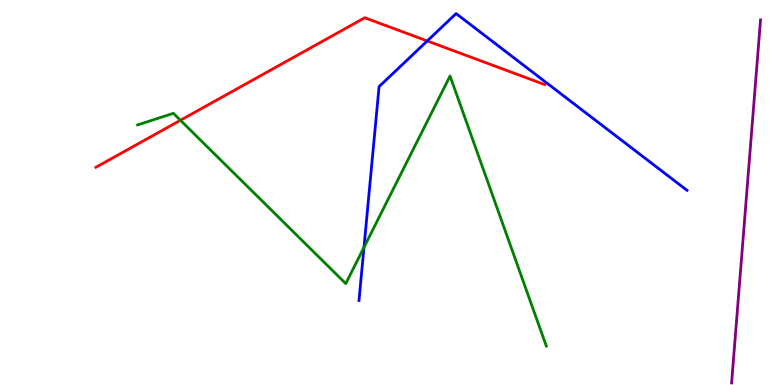[{'lines': ['blue', 'red'], 'intersections': [{'x': 5.51, 'y': 8.94}]}, {'lines': ['green', 'red'], 'intersections': [{'x': 2.33, 'y': 6.88}]}, {'lines': ['purple', 'red'], 'intersections': []}, {'lines': ['blue', 'green'], 'intersections': [{'x': 4.7, 'y': 3.58}]}, {'lines': ['blue', 'purple'], 'intersections': []}, {'lines': ['green', 'purple'], 'intersections': []}]